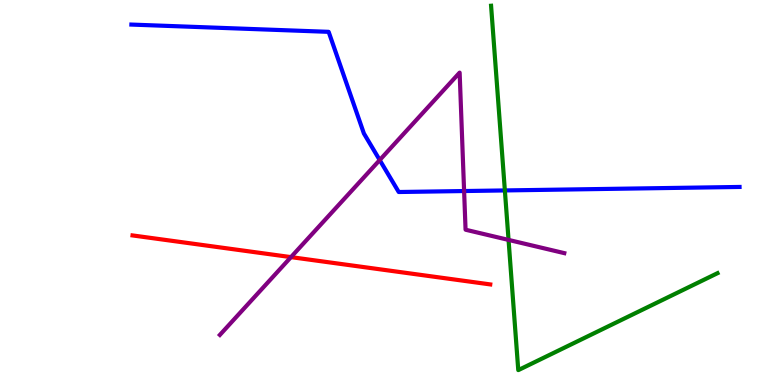[{'lines': ['blue', 'red'], 'intersections': []}, {'lines': ['green', 'red'], 'intersections': []}, {'lines': ['purple', 'red'], 'intersections': [{'x': 3.75, 'y': 3.32}]}, {'lines': ['blue', 'green'], 'intersections': [{'x': 6.51, 'y': 5.05}]}, {'lines': ['blue', 'purple'], 'intersections': [{'x': 4.9, 'y': 5.84}, {'x': 5.99, 'y': 5.04}]}, {'lines': ['green', 'purple'], 'intersections': [{'x': 6.56, 'y': 3.77}]}]